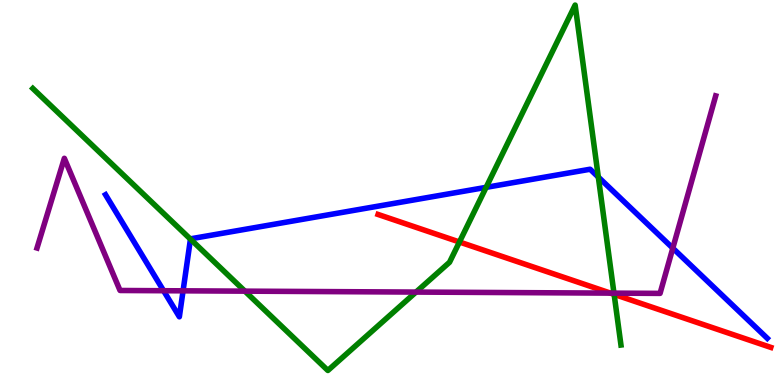[{'lines': ['blue', 'red'], 'intersections': []}, {'lines': ['green', 'red'], 'intersections': [{'x': 5.93, 'y': 3.71}, {'x': 7.92, 'y': 2.35}]}, {'lines': ['purple', 'red'], 'intersections': [{'x': 7.88, 'y': 2.39}]}, {'lines': ['blue', 'green'], 'intersections': [{'x': 2.46, 'y': 3.79}, {'x': 6.27, 'y': 5.13}, {'x': 7.72, 'y': 5.4}]}, {'lines': ['blue', 'purple'], 'intersections': [{'x': 2.11, 'y': 2.45}, {'x': 2.36, 'y': 2.45}, {'x': 8.68, 'y': 3.55}]}, {'lines': ['green', 'purple'], 'intersections': [{'x': 3.16, 'y': 2.44}, {'x': 5.37, 'y': 2.41}, {'x': 7.92, 'y': 2.39}]}]